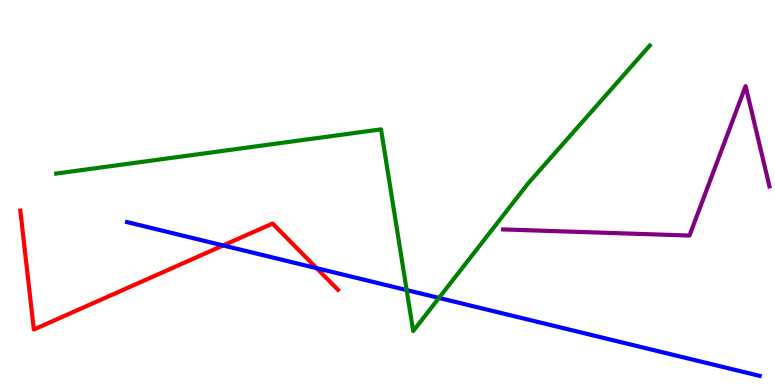[{'lines': ['blue', 'red'], 'intersections': [{'x': 2.88, 'y': 3.62}, {'x': 4.09, 'y': 3.03}]}, {'lines': ['green', 'red'], 'intersections': []}, {'lines': ['purple', 'red'], 'intersections': []}, {'lines': ['blue', 'green'], 'intersections': [{'x': 5.25, 'y': 2.47}, {'x': 5.66, 'y': 2.26}]}, {'lines': ['blue', 'purple'], 'intersections': []}, {'lines': ['green', 'purple'], 'intersections': []}]